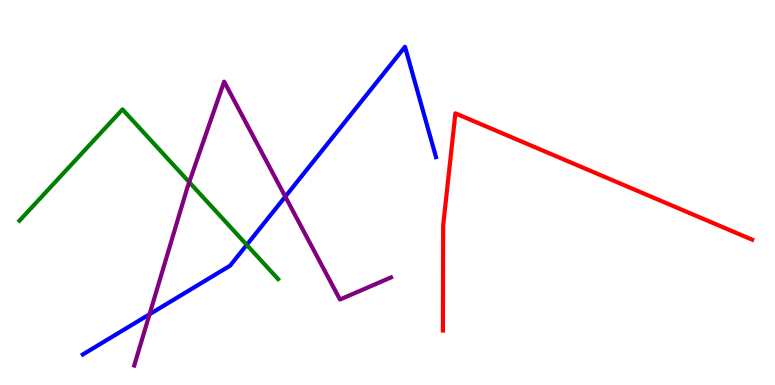[{'lines': ['blue', 'red'], 'intersections': []}, {'lines': ['green', 'red'], 'intersections': []}, {'lines': ['purple', 'red'], 'intersections': []}, {'lines': ['blue', 'green'], 'intersections': [{'x': 3.18, 'y': 3.64}]}, {'lines': ['blue', 'purple'], 'intersections': [{'x': 1.93, 'y': 1.84}, {'x': 3.68, 'y': 4.89}]}, {'lines': ['green', 'purple'], 'intersections': [{'x': 2.44, 'y': 5.27}]}]